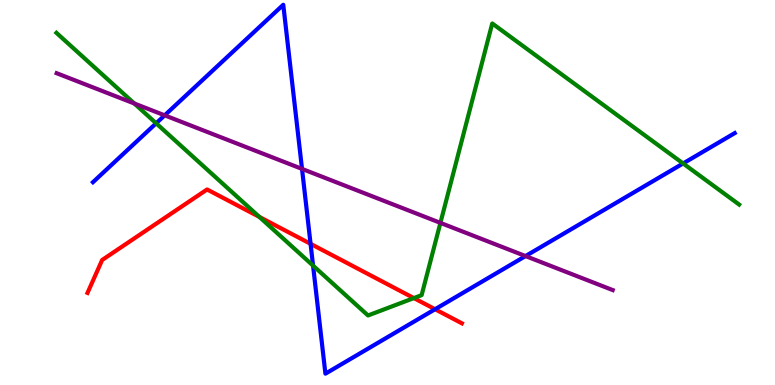[{'lines': ['blue', 'red'], 'intersections': [{'x': 4.01, 'y': 3.67}, {'x': 5.61, 'y': 1.97}]}, {'lines': ['green', 'red'], 'intersections': [{'x': 3.35, 'y': 4.36}, {'x': 5.34, 'y': 2.26}]}, {'lines': ['purple', 'red'], 'intersections': []}, {'lines': ['blue', 'green'], 'intersections': [{'x': 2.01, 'y': 6.8}, {'x': 4.04, 'y': 3.1}, {'x': 8.81, 'y': 5.75}]}, {'lines': ['blue', 'purple'], 'intersections': [{'x': 2.12, 'y': 7.0}, {'x': 3.9, 'y': 5.61}, {'x': 6.78, 'y': 3.35}]}, {'lines': ['green', 'purple'], 'intersections': [{'x': 1.73, 'y': 7.31}, {'x': 5.68, 'y': 4.21}]}]